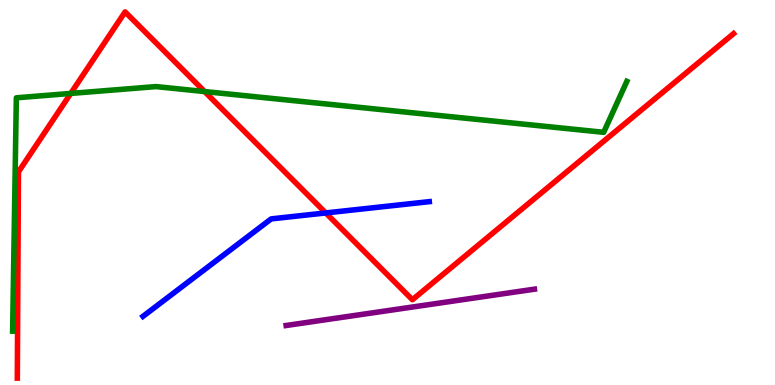[{'lines': ['blue', 'red'], 'intersections': [{'x': 4.2, 'y': 4.47}]}, {'lines': ['green', 'red'], 'intersections': [{'x': 0.913, 'y': 7.57}, {'x': 2.64, 'y': 7.62}]}, {'lines': ['purple', 'red'], 'intersections': []}, {'lines': ['blue', 'green'], 'intersections': []}, {'lines': ['blue', 'purple'], 'intersections': []}, {'lines': ['green', 'purple'], 'intersections': []}]